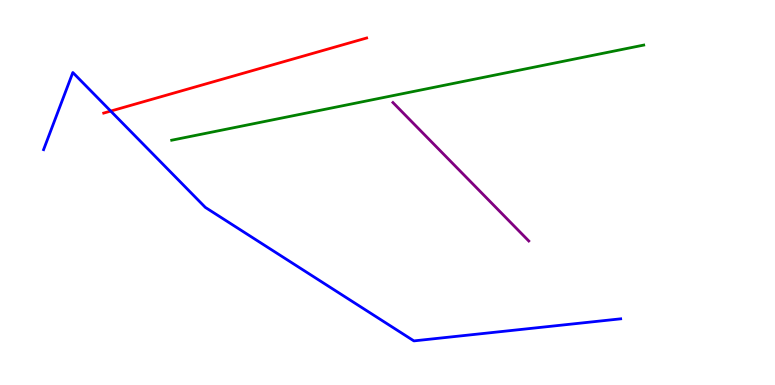[{'lines': ['blue', 'red'], 'intersections': [{'x': 1.43, 'y': 7.11}]}, {'lines': ['green', 'red'], 'intersections': []}, {'lines': ['purple', 'red'], 'intersections': []}, {'lines': ['blue', 'green'], 'intersections': []}, {'lines': ['blue', 'purple'], 'intersections': []}, {'lines': ['green', 'purple'], 'intersections': []}]